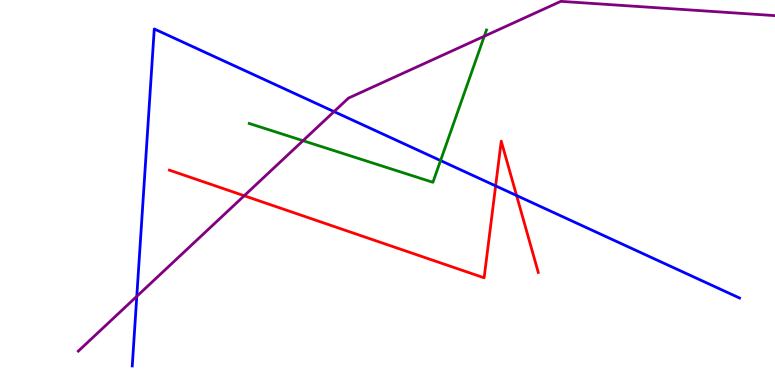[{'lines': ['blue', 'red'], 'intersections': [{'x': 6.4, 'y': 5.17}, {'x': 6.67, 'y': 4.92}]}, {'lines': ['green', 'red'], 'intersections': []}, {'lines': ['purple', 'red'], 'intersections': [{'x': 3.15, 'y': 4.92}]}, {'lines': ['blue', 'green'], 'intersections': [{'x': 5.68, 'y': 5.83}]}, {'lines': ['blue', 'purple'], 'intersections': [{'x': 1.77, 'y': 2.3}, {'x': 4.31, 'y': 7.1}]}, {'lines': ['green', 'purple'], 'intersections': [{'x': 3.91, 'y': 6.35}, {'x': 6.25, 'y': 9.06}]}]